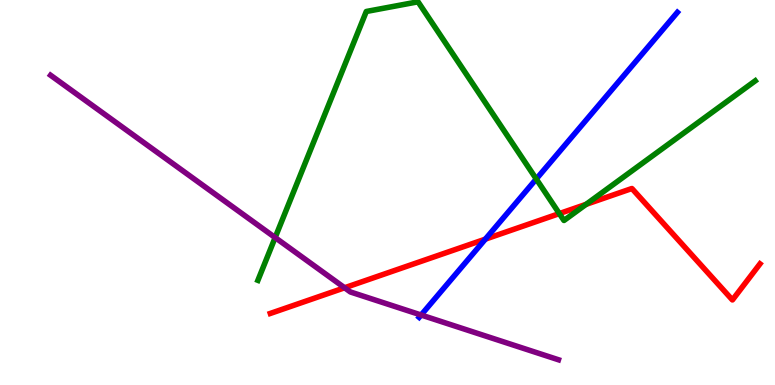[{'lines': ['blue', 'red'], 'intersections': [{'x': 6.26, 'y': 3.79}]}, {'lines': ['green', 'red'], 'intersections': [{'x': 7.22, 'y': 4.45}, {'x': 7.56, 'y': 4.69}]}, {'lines': ['purple', 'red'], 'intersections': [{'x': 4.45, 'y': 2.53}]}, {'lines': ['blue', 'green'], 'intersections': [{'x': 6.92, 'y': 5.35}]}, {'lines': ['blue', 'purple'], 'intersections': [{'x': 5.43, 'y': 1.82}]}, {'lines': ['green', 'purple'], 'intersections': [{'x': 3.55, 'y': 3.83}]}]